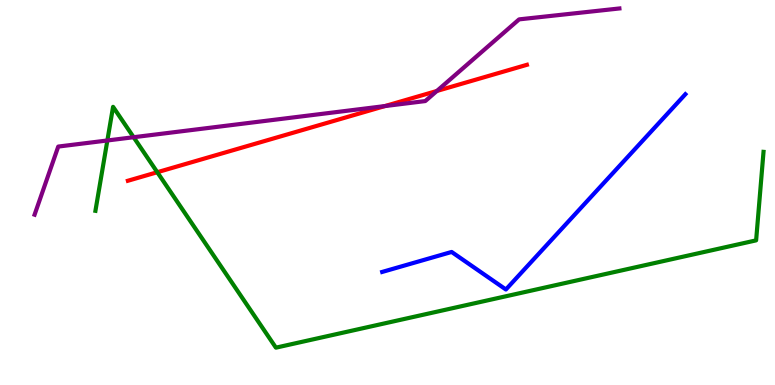[{'lines': ['blue', 'red'], 'intersections': []}, {'lines': ['green', 'red'], 'intersections': [{'x': 2.03, 'y': 5.53}]}, {'lines': ['purple', 'red'], 'intersections': [{'x': 4.97, 'y': 7.25}, {'x': 5.64, 'y': 7.64}]}, {'lines': ['blue', 'green'], 'intersections': []}, {'lines': ['blue', 'purple'], 'intersections': []}, {'lines': ['green', 'purple'], 'intersections': [{'x': 1.39, 'y': 6.35}, {'x': 1.72, 'y': 6.44}]}]